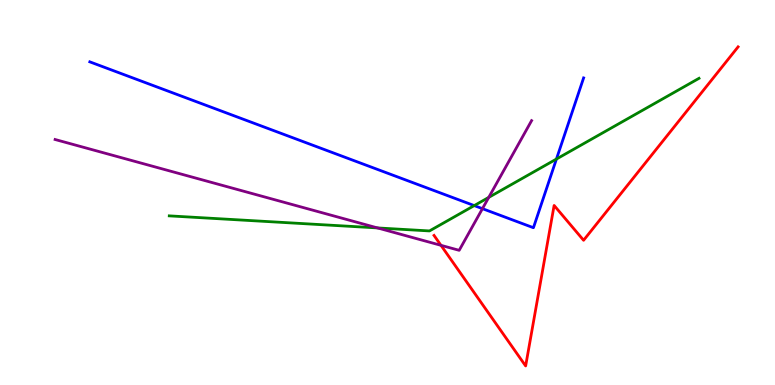[{'lines': ['blue', 'red'], 'intersections': []}, {'lines': ['green', 'red'], 'intersections': []}, {'lines': ['purple', 'red'], 'intersections': [{'x': 5.69, 'y': 3.63}]}, {'lines': ['blue', 'green'], 'intersections': [{'x': 6.12, 'y': 4.66}, {'x': 7.18, 'y': 5.87}]}, {'lines': ['blue', 'purple'], 'intersections': [{'x': 6.23, 'y': 4.58}]}, {'lines': ['green', 'purple'], 'intersections': [{'x': 4.87, 'y': 4.08}, {'x': 6.31, 'y': 4.87}]}]